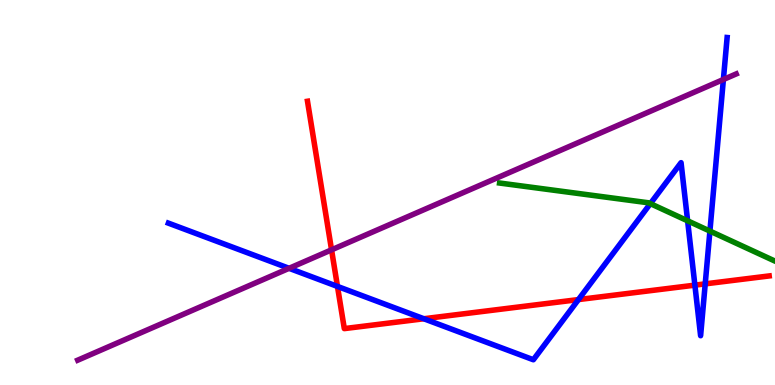[{'lines': ['blue', 'red'], 'intersections': [{'x': 4.35, 'y': 2.56}, {'x': 5.47, 'y': 1.72}, {'x': 7.46, 'y': 2.22}, {'x': 8.97, 'y': 2.59}, {'x': 9.1, 'y': 2.63}]}, {'lines': ['green', 'red'], 'intersections': []}, {'lines': ['purple', 'red'], 'intersections': [{'x': 4.28, 'y': 3.51}]}, {'lines': ['blue', 'green'], 'intersections': [{'x': 8.39, 'y': 4.71}, {'x': 8.87, 'y': 4.26}, {'x': 9.16, 'y': 4.0}]}, {'lines': ['blue', 'purple'], 'intersections': [{'x': 3.73, 'y': 3.03}, {'x': 9.33, 'y': 7.93}]}, {'lines': ['green', 'purple'], 'intersections': []}]